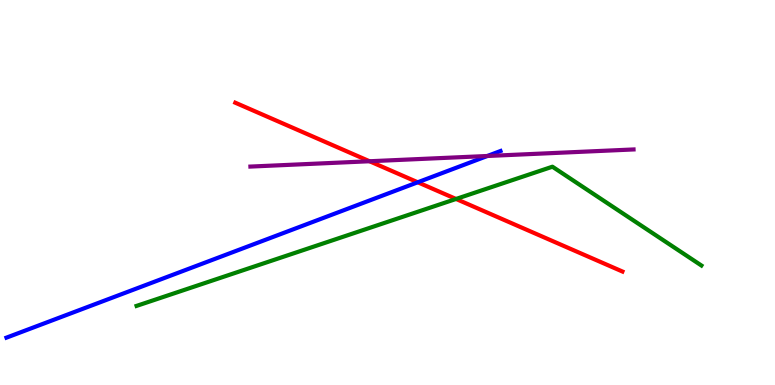[{'lines': ['blue', 'red'], 'intersections': [{'x': 5.39, 'y': 5.27}]}, {'lines': ['green', 'red'], 'intersections': [{'x': 5.88, 'y': 4.83}]}, {'lines': ['purple', 'red'], 'intersections': [{'x': 4.77, 'y': 5.81}]}, {'lines': ['blue', 'green'], 'intersections': []}, {'lines': ['blue', 'purple'], 'intersections': [{'x': 6.29, 'y': 5.95}]}, {'lines': ['green', 'purple'], 'intersections': []}]